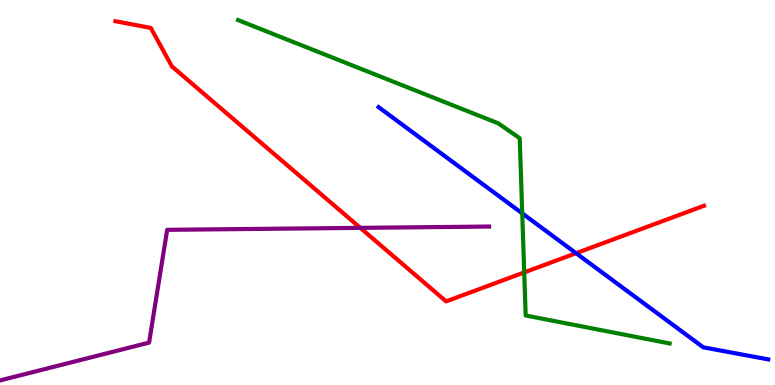[{'lines': ['blue', 'red'], 'intersections': [{'x': 7.43, 'y': 3.42}]}, {'lines': ['green', 'red'], 'intersections': [{'x': 6.76, 'y': 2.92}]}, {'lines': ['purple', 'red'], 'intersections': [{'x': 4.65, 'y': 4.08}]}, {'lines': ['blue', 'green'], 'intersections': [{'x': 6.74, 'y': 4.46}]}, {'lines': ['blue', 'purple'], 'intersections': []}, {'lines': ['green', 'purple'], 'intersections': []}]